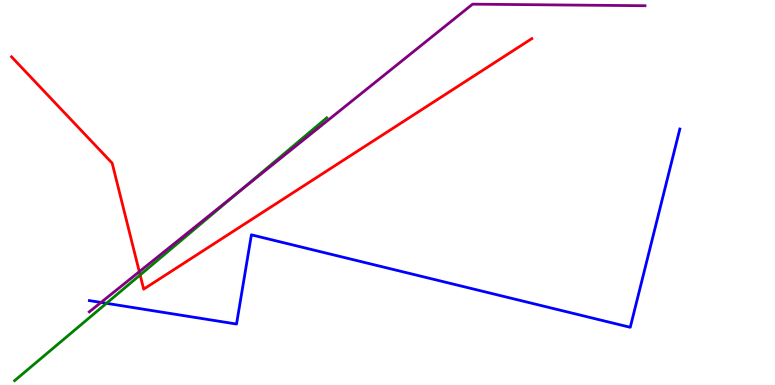[{'lines': ['blue', 'red'], 'intersections': []}, {'lines': ['green', 'red'], 'intersections': [{'x': 1.81, 'y': 2.86}]}, {'lines': ['purple', 'red'], 'intersections': [{'x': 1.8, 'y': 2.94}]}, {'lines': ['blue', 'green'], 'intersections': [{'x': 1.37, 'y': 2.12}]}, {'lines': ['blue', 'purple'], 'intersections': [{'x': 1.3, 'y': 2.14}]}, {'lines': ['green', 'purple'], 'intersections': [{'x': 3.1, 'y': 5.05}]}]